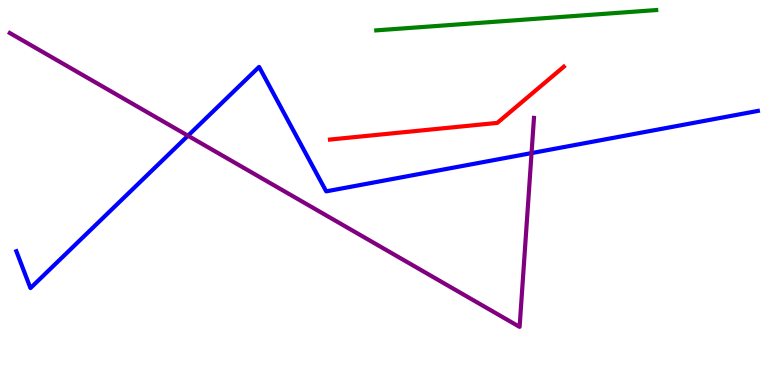[{'lines': ['blue', 'red'], 'intersections': []}, {'lines': ['green', 'red'], 'intersections': []}, {'lines': ['purple', 'red'], 'intersections': []}, {'lines': ['blue', 'green'], 'intersections': []}, {'lines': ['blue', 'purple'], 'intersections': [{'x': 2.43, 'y': 6.47}, {'x': 6.86, 'y': 6.02}]}, {'lines': ['green', 'purple'], 'intersections': []}]